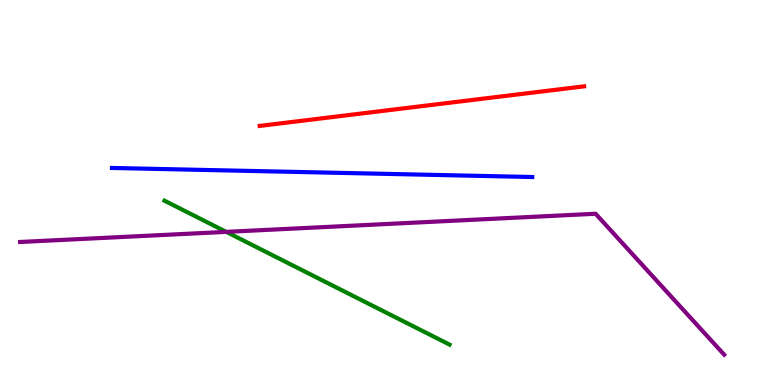[{'lines': ['blue', 'red'], 'intersections': []}, {'lines': ['green', 'red'], 'intersections': []}, {'lines': ['purple', 'red'], 'intersections': []}, {'lines': ['blue', 'green'], 'intersections': []}, {'lines': ['blue', 'purple'], 'intersections': []}, {'lines': ['green', 'purple'], 'intersections': [{'x': 2.92, 'y': 3.98}]}]